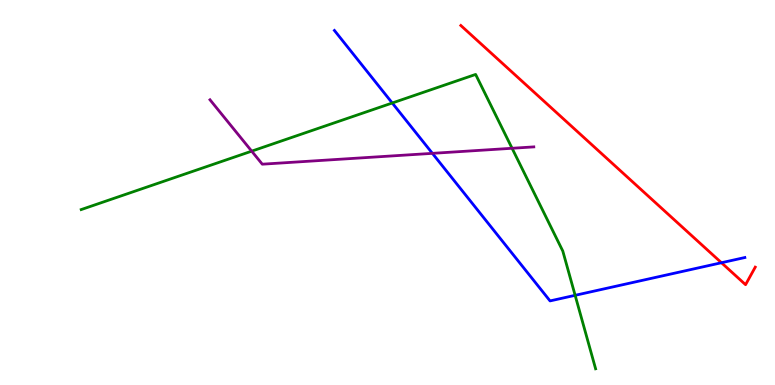[{'lines': ['blue', 'red'], 'intersections': [{'x': 9.31, 'y': 3.18}]}, {'lines': ['green', 'red'], 'intersections': []}, {'lines': ['purple', 'red'], 'intersections': []}, {'lines': ['blue', 'green'], 'intersections': [{'x': 5.06, 'y': 7.32}, {'x': 7.42, 'y': 2.33}]}, {'lines': ['blue', 'purple'], 'intersections': [{'x': 5.58, 'y': 6.02}]}, {'lines': ['green', 'purple'], 'intersections': [{'x': 3.25, 'y': 6.07}, {'x': 6.61, 'y': 6.15}]}]